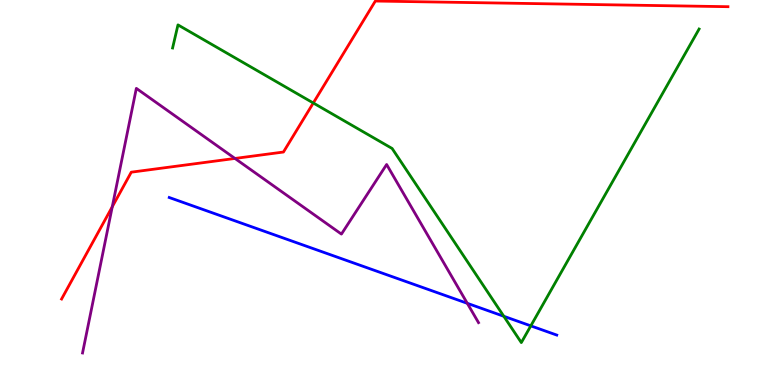[{'lines': ['blue', 'red'], 'intersections': []}, {'lines': ['green', 'red'], 'intersections': [{'x': 4.04, 'y': 7.33}]}, {'lines': ['purple', 'red'], 'intersections': [{'x': 1.45, 'y': 4.63}, {'x': 3.03, 'y': 5.88}]}, {'lines': ['blue', 'green'], 'intersections': [{'x': 6.5, 'y': 1.79}, {'x': 6.85, 'y': 1.54}]}, {'lines': ['blue', 'purple'], 'intersections': [{'x': 6.03, 'y': 2.12}]}, {'lines': ['green', 'purple'], 'intersections': []}]